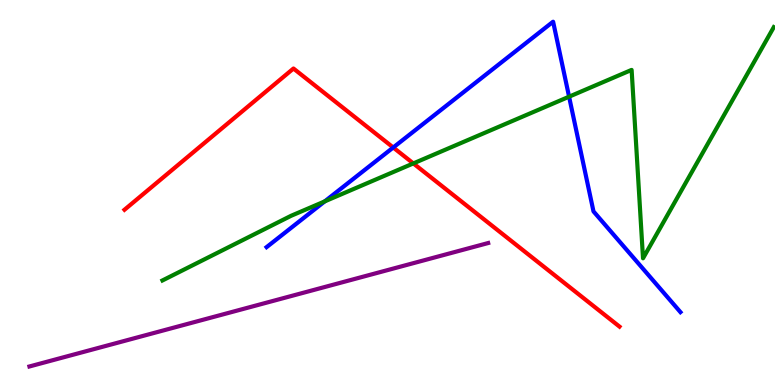[{'lines': ['blue', 'red'], 'intersections': [{'x': 5.07, 'y': 6.17}]}, {'lines': ['green', 'red'], 'intersections': [{'x': 5.33, 'y': 5.76}]}, {'lines': ['purple', 'red'], 'intersections': []}, {'lines': ['blue', 'green'], 'intersections': [{'x': 4.19, 'y': 4.77}, {'x': 7.34, 'y': 7.49}]}, {'lines': ['blue', 'purple'], 'intersections': []}, {'lines': ['green', 'purple'], 'intersections': []}]